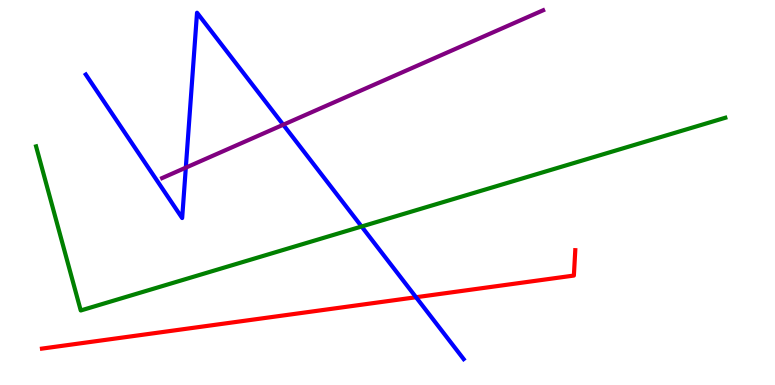[{'lines': ['blue', 'red'], 'intersections': [{'x': 5.37, 'y': 2.28}]}, {'lines': ['green', 'red'], 'intersections': []}, {'lines': ['purple', 'red'], 'intersections': []}, {'lines': ['blue', 'green'], 'intersections': [{'x': 4.67, 'y': 4.12}]}, {'lines': ['blue', 'purple'], 'intersections': [{'x': 2.4, 'y': 5.65}, {'x': 3.65, 'y': 6.76}]}, {'lines': ['green', 'purple'], 'intersections': []}]